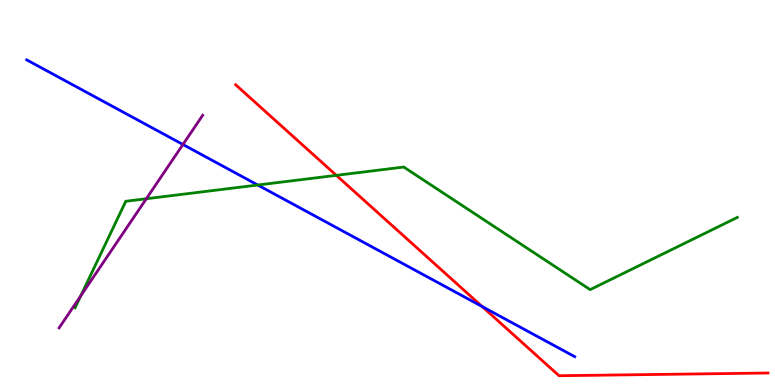[{'lines': ['blue', 'red'], 'intersections': [{'x': 6.22, 'y': 2.04}]}, {'lines': ['green', 'red'], 'intersections': [{'x': 4.34, 'y': 5.45}]}, {'lines': ['purple', 'red'], 'intersections': []}, {'lines': ['blue', 'green'], 'intersections': [{'x': 3.33, 'y': 5.19}]}, {'lines': ['blue', 'purple'], 'intersections': [{'x': 2.36, 'y': 6.25}]}, {'lines': ['green', 'purple'], 'intersections': [{'x': 1.04, 'y': 2.32}, {'x': 1.89, 'y': 4.84}]}]